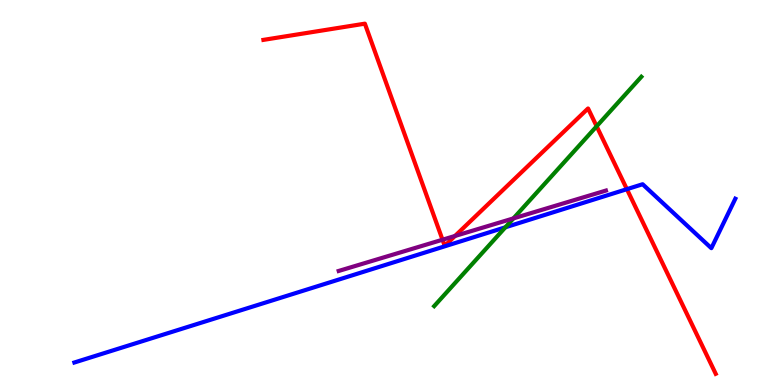[{'lines': ['blue', 'red'], 'intersections': [{'x': 8.09, 'y': 5.09}]}, {'lines': ['green', 'red'], 'intersections': [{'x': 7.7, 'y': 6.72}]}, {'lines': ['purple', 'red'], 'intersections': [{'x': 5.71, 'y': 3.77}, {'x': 5.87, 'y': 3.87}]}, {'lines': ['blue', 'green'], 'intersections': [{'x': 6.52, 'y': 4.1}]}, {'lines': ['blue', 'purple'], 'intersections': []}, {'lines': ['green', 'purple'], 'intersections': [{'x': 6.62, 'y': 4.33}]}]